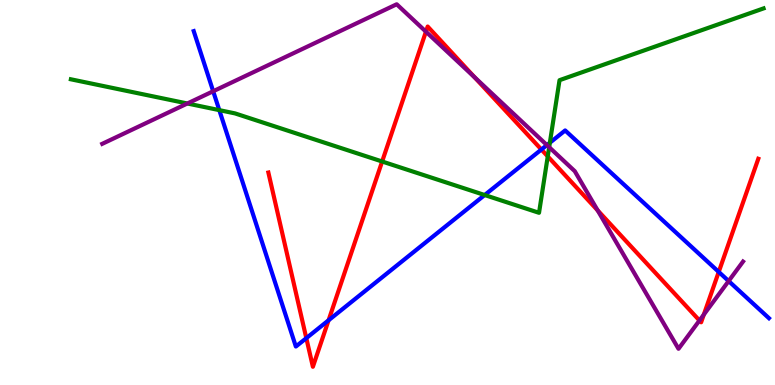[{'lines': ['blue', 'red'], 'intersections': [{'x': 3.95, 'y': 1.22}, {'x': 4.24, 'y': 1.68}, {'x': 6.99, 'y': 6.12}, {'x': 9.27, 'y': 2.94}]}, {'lines': ['green', 'red'], 'intersections': [{'x': 4.93, 'y': 5.81}, {'x': 7.07, 'y': 5.94}]}, {'lines': ['purple', 'red'], 'intersections': [{'x': 5.5, 'y': 9.18}, {'x': 6.12, 'y': 7.99}, {'x': 7.71, 'y': 4.54}, {'x': 9.03, 'y': 1.68}, {'x': 9.08, 'y': 1.83}]}, {'lines': ['blue', 'green'], 'intersections': [{'x': 2.83, 'y': 7.14}, {'x': 6.25, 'y': 4.93}, {'x': 7.1, 'y': 6.29}]}, {'lines': ['blue', 'purple'], 'intersections': [{'x': 2.75, 'y': 7.63}, {'x': 7.06, 'y': 6.23}, {'x': 9.4, 'y': 2.7}]}, {'lines': ['green', 'purple'], 'intersections': [{'x': 2.42, 'y': 7.31}, {'x': 7.09, 'y': 6.18}]}]